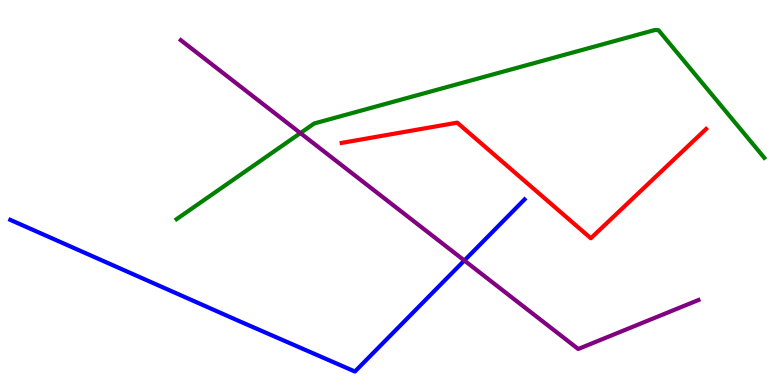[{'lines': ['blue', 'red'], 'intersections': []}, {'lines': ['green', 'red'], 'intersections': []}, {'lines': ['purple', 'red'], 'intersections': []}, {'lines': ['blue', 'green'], 'intersections': []}, {'lines': ['blue', 'purple'], 'intersections': [{'x': 5.99, 'y': 3.23}]}, {'lines': ['green', 'purple'], 'intersections': [{'x': 3.88, 'y': 6.54}]}]